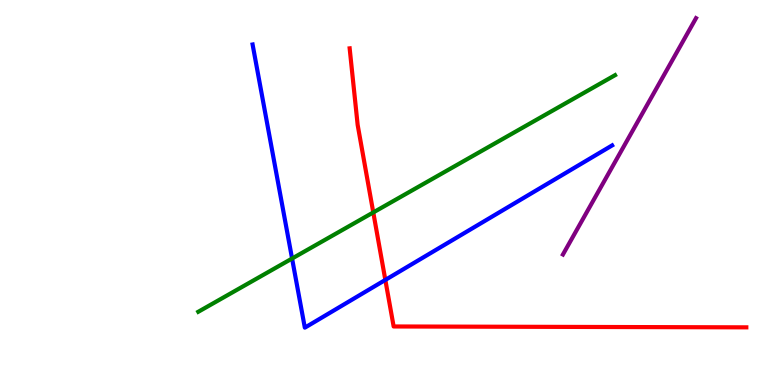[{'lines': ['blue', 'red'], 'intersections': [{'x': 4.97, 'y': 2.73}]}, {'lines': ['green', 'red'], 'intersections': [{'x': 4.82, 'y': 4.48}]}, {'lines': ['purple', 'red'], 'intersections': []}, {'lines': ['blue', 'green'], 'intersections': [{'x': 3.77, 'y': 3.28}]}, {'lines': ['blue', 'purple'], 'intersections': []}, {'lines': ['green', 'purple'], 'intersections': []}]